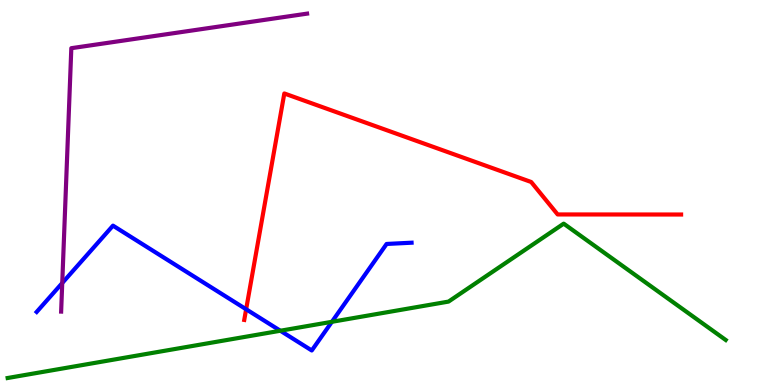[{'lines': ['blue', 'red'], 'intersections': [{'x': 3.18, 'y': 1.97}]}, {'lines': ['green', 'red'], 'intersections': []}, {'lines': ['purple', 'red'], 'intersections': []}, {'lines': ['blue', 'green'], 'intersections': [{'x': 3.62, 'y': 1.41}, {'x': 4.28, 'y': 1.64}]}, {'lines': ['blue', 'purple'], 'intersections': [{'x': 0.803, 'y': 2.65}]}, {'lines': ['green', 'purple'], 'intersections': []}]